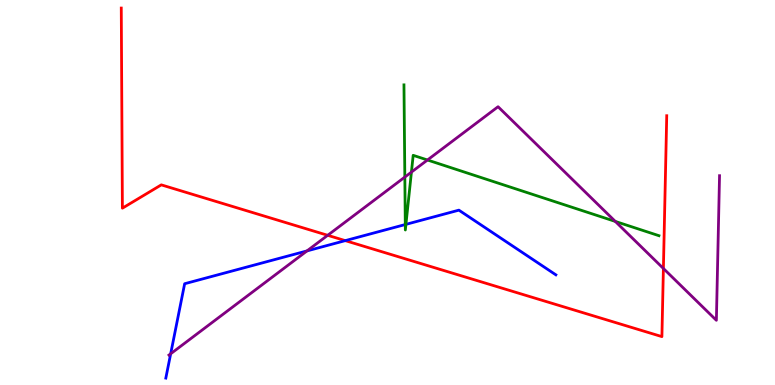[{'lines': ['blue', 'red'], 'intersections': [{'x': 4.46, 'y': 3.75}]}, {'lines': ['green', 'red'], 'intersections': []}, {'lines': ['purple', 'red'], 'intersections': [{'x': 4.23, 'y': 3.89}, {'x': 8.56, 'y': 3.03}]}, {'lines': ['blue', 'green'], 'intersections': [{'x': 5.23, 'y': 4.17}, {'x': 5.24, 'y': 4.17}]}, {'lines': ['blue', 'purple'], 'intersections': [{'x': 2.2, 'y': 0.811}, {'x': 3.96, 'y': 3.48}]}, {'lines': ['green', 'purple'], 'intersections': [{'x': 5.22, 'y': 5.4}, {'x': 5.31, 'y': 5.53}, {'x': 5.52, 'y': 5.84}, {'x': 7.94, 'y': 4.25}]}]